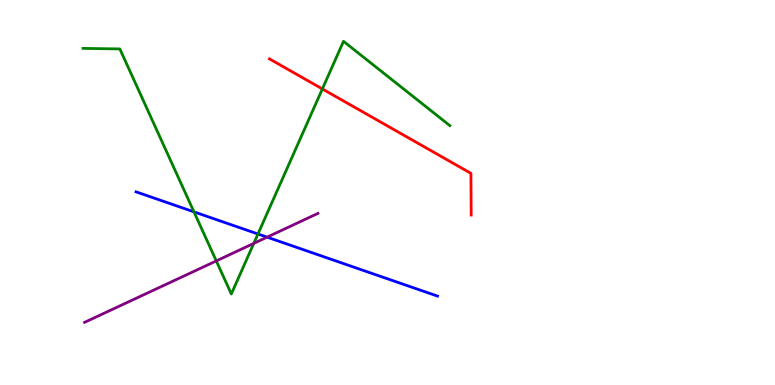[{'lines': ['blue', 'red'], 'intersections': []}, {'lines': ['green', 'red'], 'intersections': [{'x': 4.16, 'y': 7.69}]}, {'lines': ['purple', 'red'], 'intersections': []}, {'lines': ['blue', 'green'], 'intersections': [{'x': 2.5, 'y': 4.5}, {'x': 3.33, 'y': 3.92}]}, {'lines': ['blue', 'purple'], 'intersections': [{'x': 3.45, 'y': 3.84}]}, {'lines': ['green', 'purple'], 'intersections': [{'x': 2.79, 'y': 3.22}, {'x': 3.27, 'y': 3.68}]}]